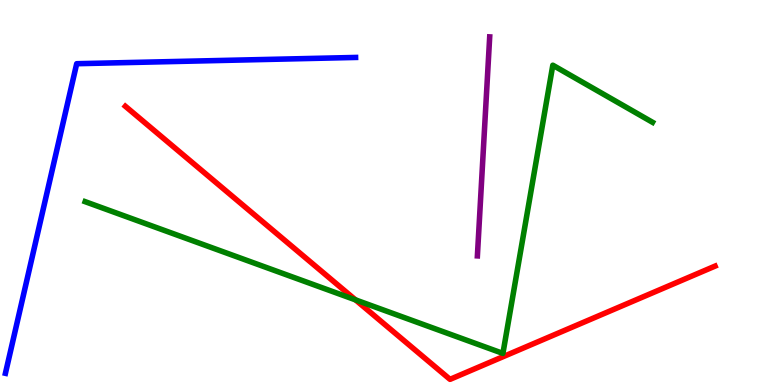[{'lines': ['blue', 'red'], 'intersections': []}, {'lines': ['green', 'red'], 'intersections': [{'x': 4.59, 'y': 2.21}]}, {'lines': ['purple', 'red'], 'intersections': []}, {'lines': ['blue', 'green'], 'intersections': []}, {'lines': ['blue', 'purple'], 'intersections': []}, {'lines': ['green', 'purple'], 'intersections': []}]